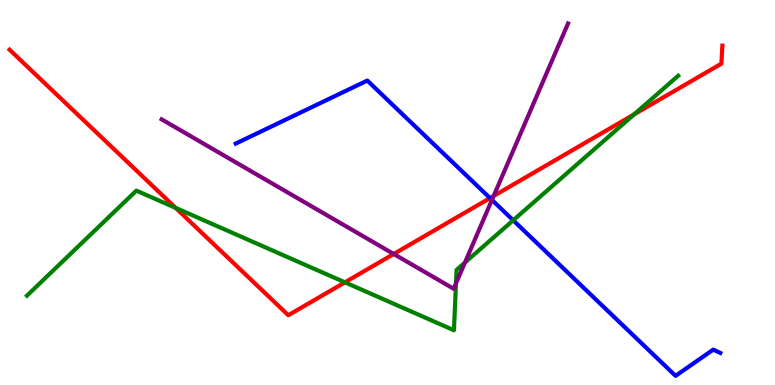[{'lines': ['blue', 'red'], 'intersections': [{'x': 6.32, 'y': 4.86}]}, {'lines': ['green', 'red'], 'intersections': [{'x': 2.27, 'y': 4.6}, {'x': 4.45, 'y': 2.67}, {'x': 8.18, 'y': 7.03}]}, {'lines': ['purple', 'red'], 'intersections': [{'x': 5.08, 'y': 3.4}, {'x': 6.37, 'y': 4.91}]}, {'lines': ['blue', 'green'], 'intersections': [{'x': 6.62, 'y': 4.28}]}, {'lines': ['blue', 'purple'], 'intersections': [{'x': 6.35, 'y': 4.81}]}, {'lines': ['green', 'purple'], 'intersections': [{'x': 5.88, 'y': 2.64}, {'x': 6.0, 'y': 3.18}]}]